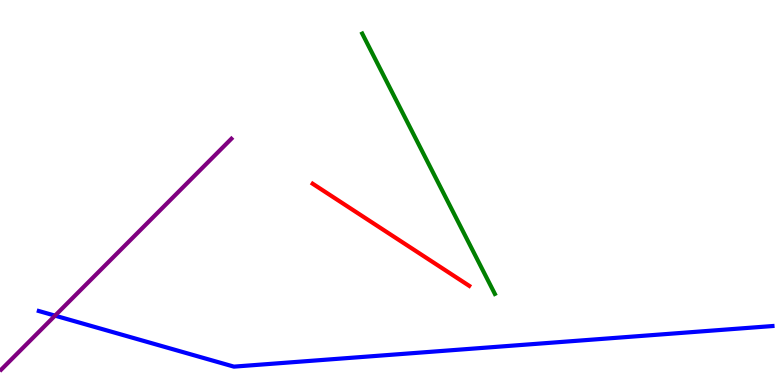[{'lines': ['blue', 'red'], 'intersections': []}, {'lines': ['green', 'red'], 'intersections': []}, {'lines': ['purple', 'red'], 'intersections': []}, {'lines': ['blue', 'green'], 'intersections': []}, {'lines': ['blue', 'purple'], 'intersections': [{'x': 0.71, 'y': 1.8}]}, {'lines': ['green', 'purple'], 'intersections': []}]